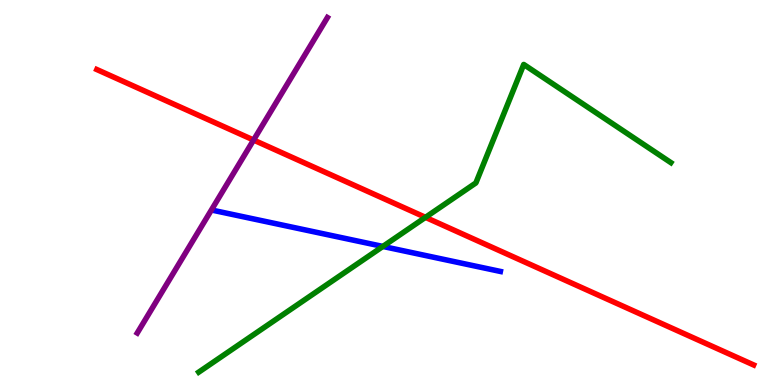[{'lines': ['blue', 'red'], 'intersections': []}, {'lines': ['green', 'red'], 'intersections': [{'x': 5.49, 'y': 4.35}]}, {'lines': ['purple', 'red'], 'intersections': [{'x': 3.27, 'y': 6.36}]}, {'lines': ['blue', 'green'], 'intersections': [{'x': 4.94, 'y': 3.6}]}, {'lines': ['blue', 'purple'], 'intersections': []}, {'lines': ['green', 'purple'], 'intersections': []}]